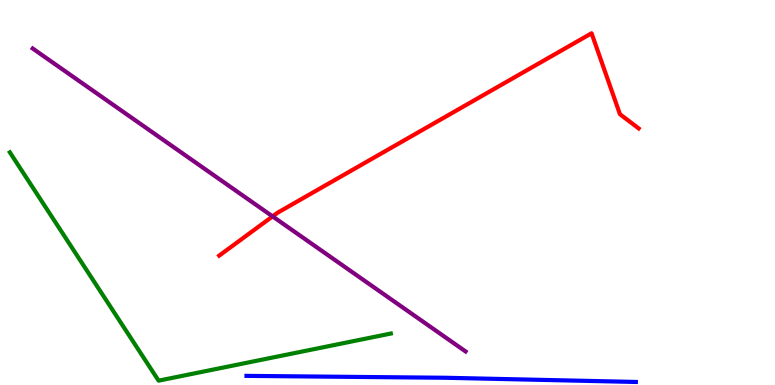[{'lines': ['blue', 'red'], 'intersections': []}, {'lines': ['green', 'red'], 'intersections': []}, {'lines': ['purple', 'red'], 'intersections': [{'x': 3.52, 'y': 4.38}]}, {'lines': ['blue', 'green'], 'intersections': []}, {'lines': ['blue', 'purple'], 'intersections': []}, {'lines': ['green', 'purple'], 'intersections': []}]